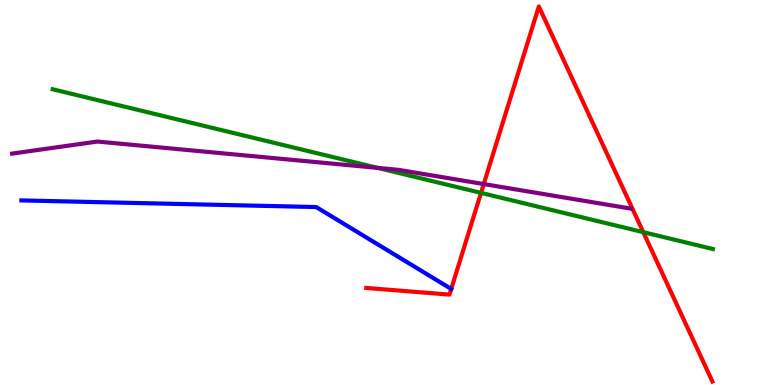[{'lines': ['blue', 'red'], 'intersections': []}, {'lines': ['green', 'red'], 'intersections': [{'x': 6.21, 'y': 4.99}, {'x': 8.3, 'y': 3.97}]}, {'lines': ['purple', 'red'], 'intersections': [{'x': 6.24, 'y': 5.22}]}, {'lines': ['blue', 'green'], 'intersections': []}, {'lines': ['blue', 'purple'], 'intersections': []}, {'lines': ['green', 'purple'], 'intersections': [{'x': 4.87, 'y': 5.64}]}]